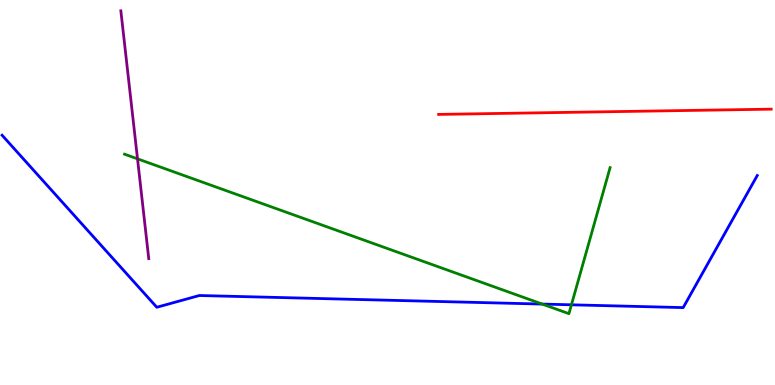[{'lines': ['blue', 'red'], 'intersections': []}, {'lines': ['green', 'red'], 'intersections': []}, {'lines': ['purple', 'red'], 'intersections': []}, {'lines': ['blue', 'green'], 'intersections': [{'x': 7.0, 'y': 2.1}, {'x': 7.37, 'y': 2.08}]}, {'lines': ['blue', 'purple'], 'intersections': []}, {'lines': ['green', 'purple'], 'intersections': [{'x': 1.77, 'y': 5.87}]}]